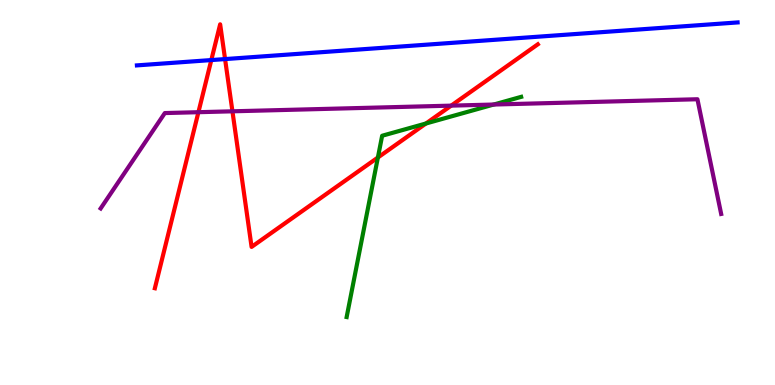[{'lines': ['blue', 'red'], 'intersections': [{'x': 2.73, 'y': 8.44}, {'x': 2.9, 'y': 8.47}]}, {'lines': ['green', 'red'], 'intersections': [{'x': 4.88, 'y': 5.91}, {'x': 5.5, 'y': 6.79}]}, {'lines': ['purple', 'red'], 'intersections': [{'x': 2.56, 'y': 7.09}, {'x': 3.0, 'y': 7.11}, {'x': 5.82, 'y': 7.26}]}, {'lines': ['blue', 'green'], 'intersections': []}, {'lines': ['blue', 'purple'], 'intersections': []}, {'lines': ['green', 'purple'], 'intersections': [{'x': 6.37, 'y': 7.28}]}]